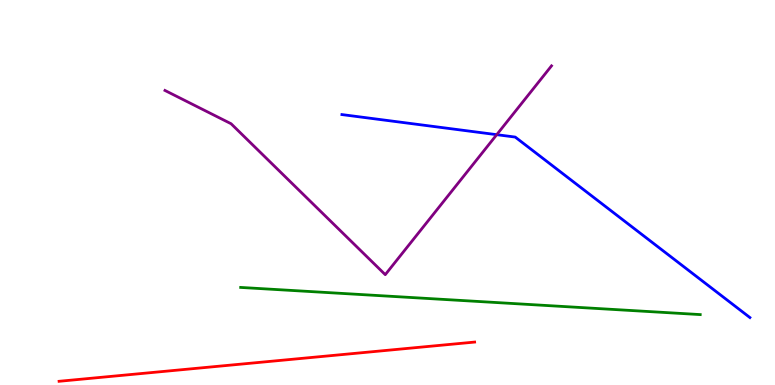[{'lines': ['blue', 'red'], 'intersections': []}, {'lines': ['green', 'red'], 'intersections': []}, {'lines': ['purple', 'red'], 'intersections': []}, {'lines': ['blue', 'green'], 'intersections': []}, {'lines': ['blue', 'purple'], 'intersections': [{'x': 6.41, 'y': 6.5}]}, {'lines': ['green', 'purple'], 'intersections': []}]